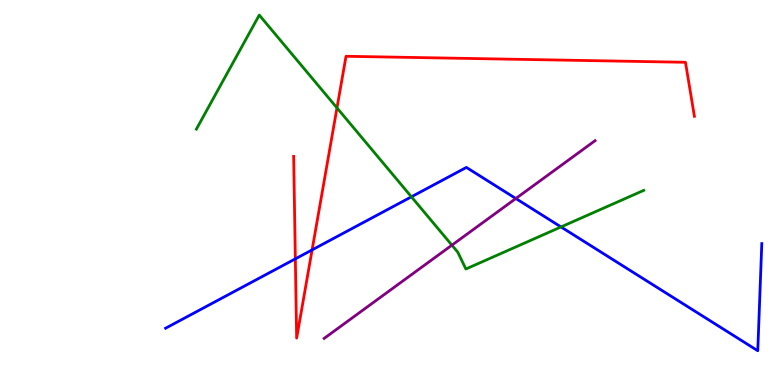[{'lines': ['blue', 'red'], 'intersections': [{'x': 3.81, 'y': 3.28}, {'x': 4.03, 'y': 3.51}]}, {'lines': ['green', 'red'], 'intersections': [{'x': 4.35, 'y': 7.2}]}, {'lines': ['purple', 'red'], 'intersections': []}, {'lines': ['blue', 'green'], 'intersections': [{'x': 5.31, 'y': 4.89}, {'x': 7.24, 'y': 4.11}]}, {'lines': ['blue', 'purple'], 'intersections': [{'x': 6.66, 'y': 4.84}]}, {'lines': ['green', 'purple'], 'intersections': [{'x': 5.83, 'y': 3.63}]}]